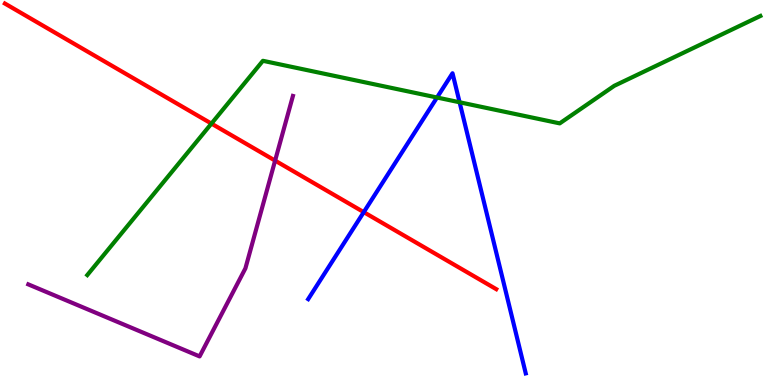[{'lines': ['blue', 'red'], 'intersections': [{'x': 4.69, 'y': 4.49}]}, {'lines': ['green', 'red'], 'intersections': [{'x': 2.73, 'y': 6.79}]}, {'lines': ['purple', 'red'], 'intersections': [{'x': 3.55, 'y': 5.83}]}, {'lines': ['blue', 'green'], 'intersections': [{'x': 5.64, 'y': 7.47}, {'x': 5.93, 'y': 7.34}]}, {'lines': ['blue', 'purple'], 'intersections': []}, {'lines': ['green', 'purple'], 'intersections': []}]